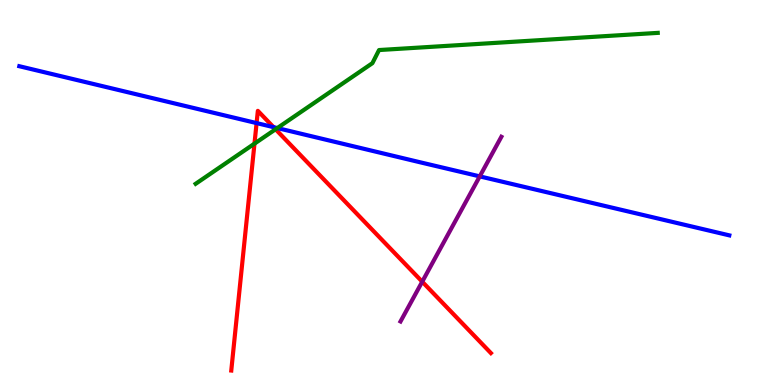[{'lines': ['blue', 'red'], 'intersections': [{'x': 3.31, 'y': 6.8}, {'x': 3.53, 'y': 6.7}]}, {'lines': ['green', 'red'], 'intersections': [{'x': 3.28, 'y': 6.27}, {'x': 3.56, 'y': 6.64}]}, {'lines': ['purple', 'red'], 'intersections': [{'x': 5.45, 'y': 2.68}]}, {'lines': ['blue', 'green'], 'intersections': [{'x': 3.58, 'y': 6.67}]}, {'lines': ['blue', 'purple'], 'intersections': [{'x': 6.19, 'y': 5.42}]}, {'lines': ['green', 'purple'], 'intersections': []}]